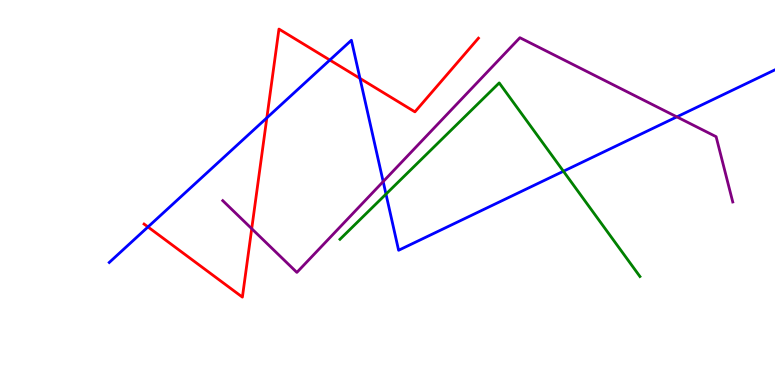[{'lines': ['blue', 'red'], 'intersections': [{'x': 1.91, 'y': 4.11}, {'x': 3.44, 'y': 6.94}, {'x': 4.26, 'y': 8.44}, {'x': 4.64, 'y': 7.96}]}, {'lines': ['green', 'red'], 'intersections': []}, {'lines': ['purple', 'red'], 'intersections': [{'x': 3.25, 'y': 4.06}]}, {'lines': ['blue', 'green'], 'intersections': [{'x': 4.98, 'y': 4.96}, {'x': 7.27, 'y': 5.55}]}, {'lines': ['blue', 'purple'], 'intersections': [{'x': 4.94, 'y': 5.28}, {'x': 8.73, 'y': 6.96}]}, {'lines': ['green', 'purple'], 'intersections': []}]